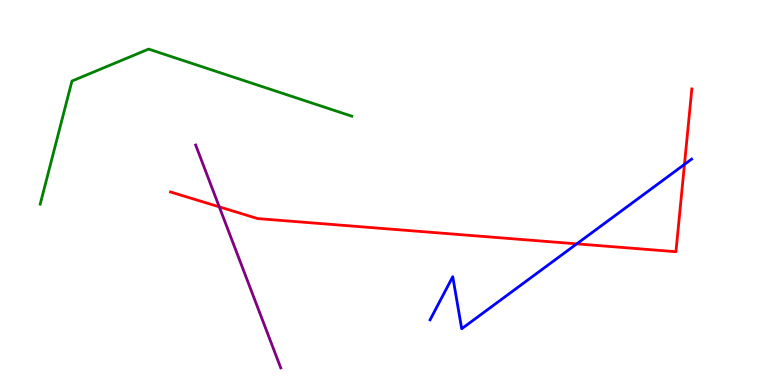[{'lines': ['blue', 'red'], 'intersections': [{'x': 7.44, 'y': 3.67}, {'x': 8.83, 'y': 5.73}]}, {'lines': ['green', 'red'], 'intersections': []}, {'lines': ['purple', 'red'], 'intersections': [{'x': 2.83, 'y': 4.63}]}, {'lines': ['blue', 'green'], 'intersections': []}, {'lines': ['blue', 'purple'], 'intersections': []}, {'lines': ['green', 'purple'], 'intersections': []}]